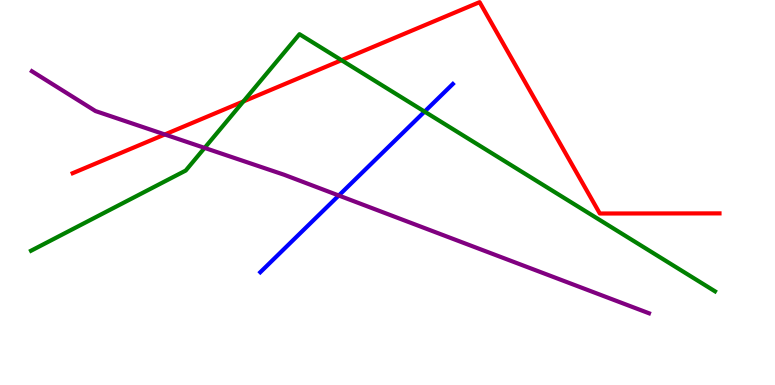[{'lines': ['blue', 'red'], 'intersections': []}, {'lines': ['green', 'red'], 'intersections': [{'x': 3.14, 'y': 7.37}, {'x': 4.41, 'y': 8.44}]}, {'lines': ['purple', 'red'], 'intersections': [{'x': 2.13, 'y': 6.51}]}, {'lines': ['blue', 'green'], 'intersections': [{'x': 5.48, 'y': 7.1}]}, {'lines': ['blue', 'purple'], 'intersections': [{'x': 4.37, 'y': 4.92}]}, {'lines': ['green', 'purple'], 'intersections': [{'x': 2.64, 'y': 6.16}]}]